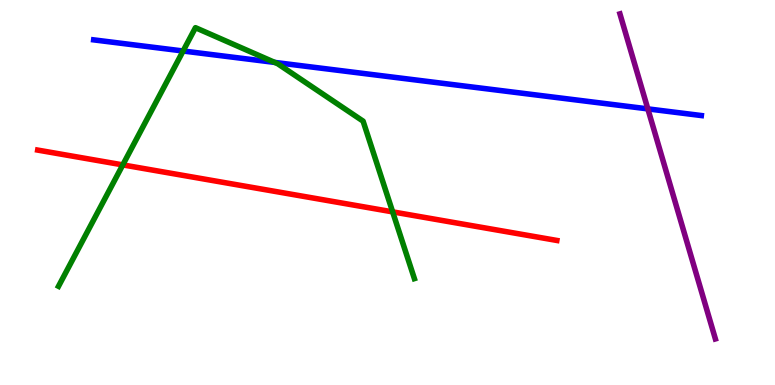[{'lines': ['blue', 'red'], 'intersections': []}, {'lines': ['green', 'red'], 'intersections': [{'x': 1.58, 'y': 5.72}, {'x': 5.07, 'y': 4.5}]}, {'lines': ['purple', 'red'], 'intersections': []}, {'lines': ['blue', 'green'], 'intersections': [{'x': 2.36, 'y': 8.68}, {'x': 3.55, 'y': 8.38}]}, {'lines': ['blue', 'purple'], 'intersections': [{'x': 8.36, 'y': 7.17}]}, {'lines': ['green', 'purple'], 'intersections': []}]